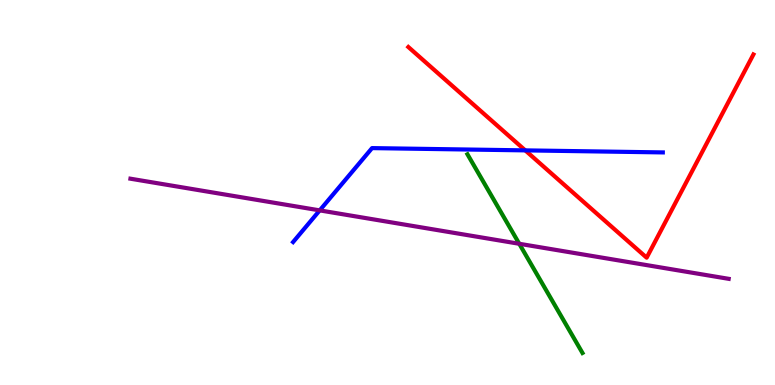[{'lines': ['blue', 'red'], 'intersections': [{'x': 6.78, 'y': 6.09}]}, {'lines': ['green', 'red'], 'intersections': []}, {'lines': ['purple', 'red'], 'intersections': []}, {'lines': ['blue', 'green'], 'intersections': []}, {'lines': ['blue', 'purple'], 'intersections': [{'x': 4.13, 'y': 4.54}]}, {'lines': ['green', 'purple'], 'intersections': [{'x': 6.7, 'y': 3.67}]}]